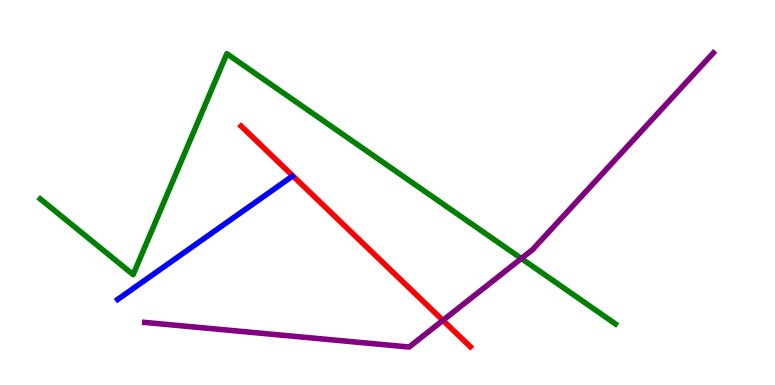[{'lines': ['blue', 'red'], 'intersections': []}, {'lines': ['green', 'red'], 'intersections': []}, {'lines': ['purple', 'red'], 'intersections': [{'x': 5.72, 'y': 1.68}]}, {'lines': ['blue', 'green'], 'intersections': []}, {'lines': ['blue', 'purple'], 'intersections': []}, {'lines': ['green', 'purple'], 'intersections': [{'x': 6.73, 'y': 3.29}]}]